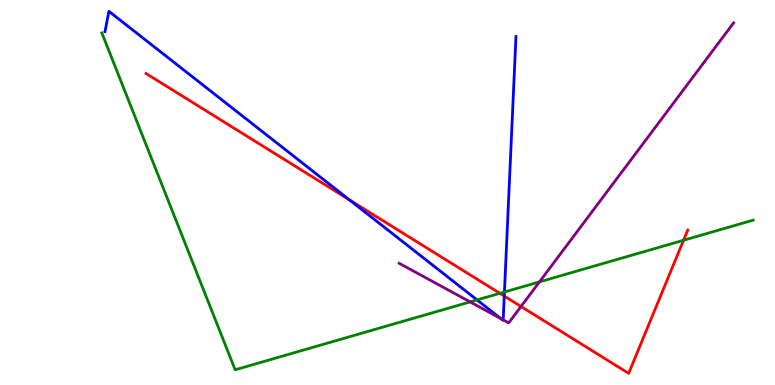[{'lines': ['blue', 'red'], 'intersections': [{'x': 4.51, 'y': 4.81}, {'x': 6.51, 'y': 2.31}]}, {'lines': ['green', 'red'], 'intersections': [{'x': 6.45, 'y': 2.38}, {'x': 8.82, 'y': 3.76}]}, {'lines': ['purple', 'red'], 'intersections': [{'x': 6.72, 'y': 2.04}]}, {'lines': ['blue', 'green'], 'intersections': [{'x': 6.16, 'y': 2.21}, {'x': 6.51, 'y': 2.42}]}, {'lines': ['blue', 'purple'], 'intersections': [{'x': 6.46, 'y': 1.72}, {'x': 6.49, 'y': 1.69}]}, {'lines': ['green', 'purple'], 'intersections': [{'x': 6.07, 'y': 2.16}, {'x': 6.96, 'y': 2.68}]}]